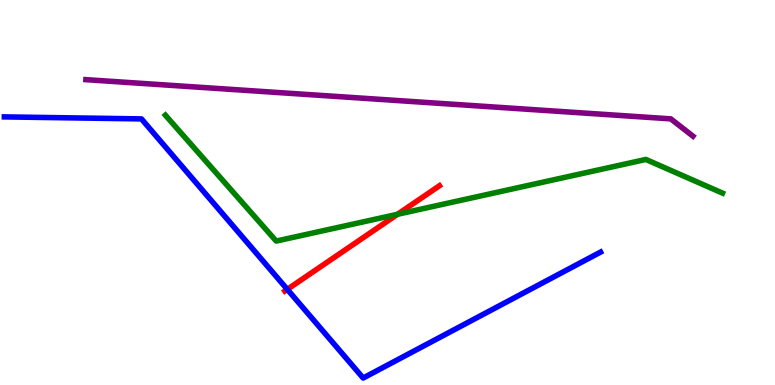[{'lines': ['blue', 'red'], 'intersections': [{'x': 3.71, 'y': 2.48}]}, {'lines': ['green', 'red'], 'intersections': [{'x': 5.13, 'y': 4.43}]}, {'lines': ['purple', 'red'], 'intersections': []}, {'lines': ['blue', 'green'], 'intersections': []}, {'lines': ['blue', 'purple'], 'intersections': []}, {'lines': ['green', 'purple'], 'intersections': []}]